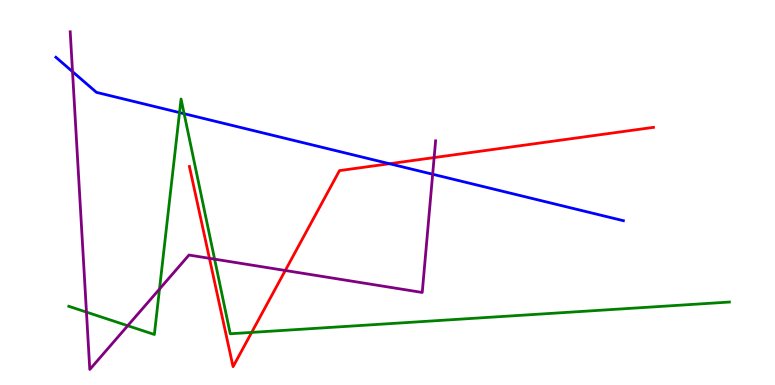[{'lines': ['blue', 'red'], 'intersections': [{'x': 5.03, 'y': 5.75}]}, {'lines': ['green', 'red'], 'intersections': [{'x': 3.25, 'y': 1.37}]}, {'lines': ['purple', 'red'], 'intersections': [{'x': 2.7, 'y': 3.29}, {'x': 3.68, 'y': 2.97}, {'x': 5.6, 'y': 5.91}]}, {'lines': ['blue', 'green'], 'intersections': [{'x': 2.32, 'y': 7.08}, {'x': 2.38, 'y': 7.05}]}, {'lines': ['blue', 'purple'], 'intersections': [{'x': 0.936, 'y': 8.14}, {'x': 5.58, 'y': 5.47}]}, {'lines': ['green', 'purple'], 'intersections': [{'x': 1.12, 'y': 1.89}, {'x': 1.65, 'y': 1.54}, {'x': 2.06, 'y': 2.49}, {'x': 2.77, 'y': 3.27}]}]